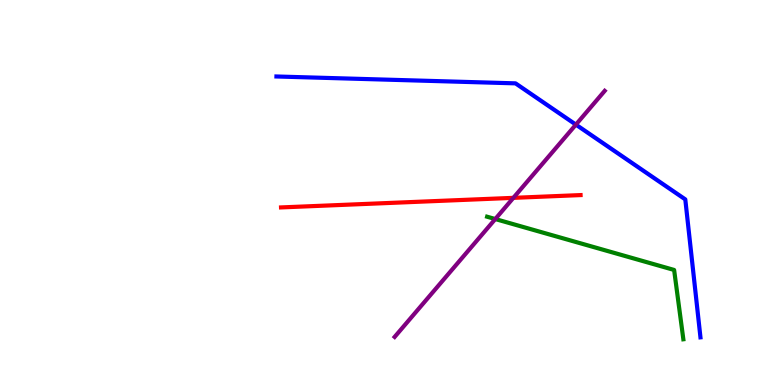[{'lines': ['blue', 'red'], 'intersections': []}, {'lines': ['green', 'red'], 'intersections': []}, {'lines': ['purple', 'red'], 'intersections': [{'x': 6.62, 'y': 4.86}]}, {'lines': ['blue', 'green'], 'intersections': []}, {'lines': ['blue', 'purple'], 'intersections': [{'x': 7.43, 'y': 6.76}]}, {'lines': ['green', 'purple'], 'intersections': [{'x': 6.39, 'y': 4.31}]}]